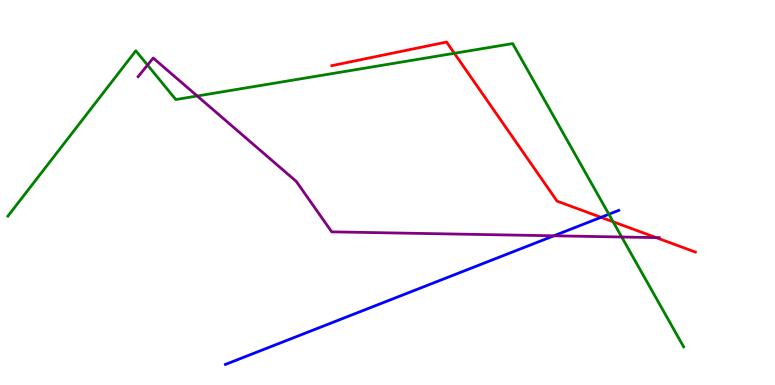[{'lines': ['blue', 'red'], 'intersections': [{'x': 7.76, 'y': 4.36}]}, {'lines': ['green', 'red'], 'intersections': [{'x': 5.86, 'y': 8.62}, {'x': 7.91, 'y': 4.24}]}, {'lines': ['purple', 'red'], 'intersections': [{'x': 8.47, 'y': 3.83}]}, {'lines': ['blue', 'green'], 'intersections': [{'x': 7.86, 'y': 4.44}]}, {'lines': ['blue', 'purple'], 'intersections': [{'x': 7.15, 'y': 3.88}]}, {'lines': ['green', 'purple'], 'intersections': [{'x': 1.9, 'y': 8.31}, {'x': 2.55, 'y': 7.51}, {'x': 8.02, 'y': 3.84}]}]